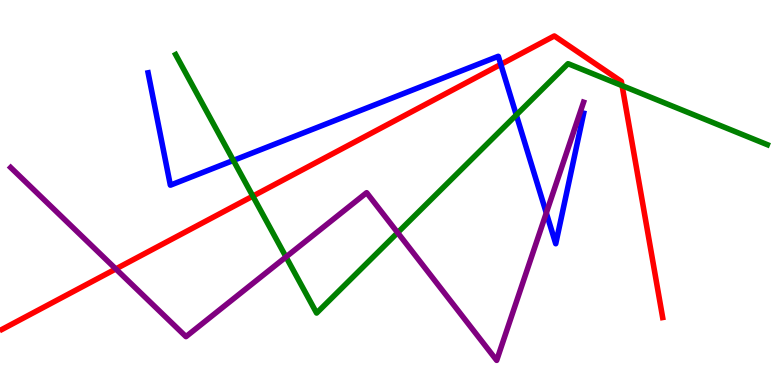[{'lines': ['blue', 'red'], 'intersections': [{'x': 6.46, 'y': 8.33}]}, {'lines': ['green', 'red'], 'intersections': [{'x': 3.26, 'y': 4.91}, {'x': 8.03, 'y': 7.78}]}, {'lines': ['purple', 'red'], 'intersections': [{'x': 1.49, 'y': 3.01}]}, {'lines': ['blue', 'green'], 'intersections': [{'x': 3.01, 'y': 5.83}, {'x': 6.66, 'y': 7.01}]}, {'lines': ['blue', 'purple'], 'intersections': [{'x': 7.05, 'y': 4.47}]}, {'lines': ['green', 'purple'], 'intersections': [{'x': 3.69, 'y': 3.33}, {'x': 5.13, 'y': 3.96}]}]